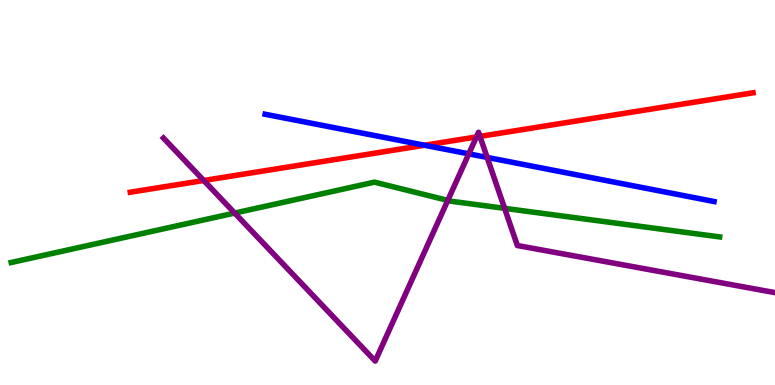[{'lines': ['blue', 'red'], 'intersections': [{'x': 5.48, 'y': 6.23}]}, {'lines': ['green', 'red'], 'intersections': []}, {'lines': ['purple', 'red'], 'intersections': [{'x': 2.63, 'y': 5.31}, {'x': 6.15, 'y': 6.44}, {'x': 6.19, 'y': 6.46}]}, {'lines': ['blue', 'green'], 'intersections': []}, {'lines': ['blue', 'purple'], 'intersections': [{'x': 6.05, 'y': 6.0}, {'x': 6.29, 'y': 5.91}]}, {'lines': ['green', 'purple'], 'intersections': [{'x': 3.03, 'y': 4.47}, {'x': 5.78, 'y': 4.8}, {'x': 6.51, 'y': 4.59}]}]